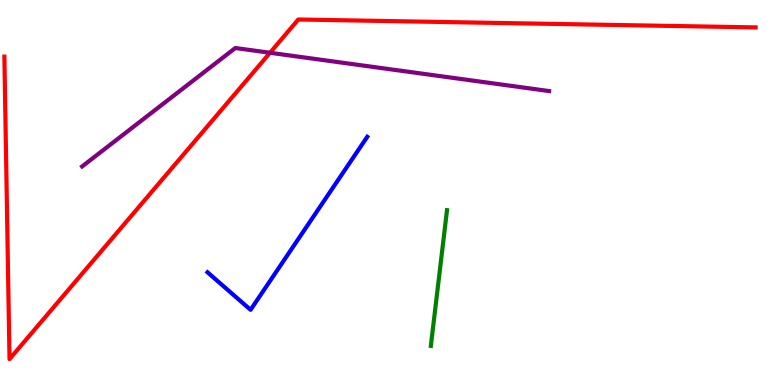[{'lines': ['blue', 'red'], 'intersections': []}, {'lines': ['green', 'red'], 'intersections': []}, {'lines': ['purple', 'red'], 'intersections': [{'x': 3.48, 'y': 8.63}]}, {'lines': ['blue', 'green'], 'intersections': []}, {'lines': ['blue', 'purple'], 'intersections': []}, {'lines': ['green', 'purple'], 'intersections': []}]